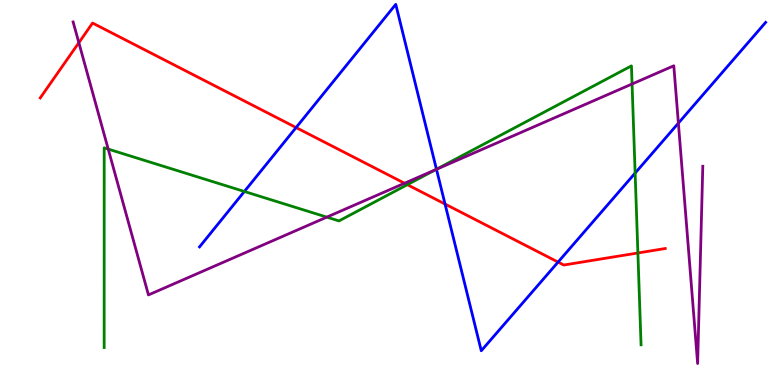[{'lines': ['blue', 'red'], 'intersections': [{'x': 3.82, 'y': 6.69}, {'x': 5.74, 'y': 4.7}, {'x': 7.2, 'y': 3.19}]}, {'lines': ['green', 'red'], 'intersections': [{'x': 5.26, 'y': 5.2}, {'x': 8.23, 'y': 3.43}]}, {'lines': ['purple', 'red'], 'intersections': [{'x': 1.02, 'y': 8.89}, {'x': 5.22, 'y': 5.24}]}, {'lines': ['blue', 'green'], 'intersections': [{'x': 3.15, 'y': 5.03}, {'x': 5.63, 'y': 5.6}, {'x': 8.2, 'y': 5.5}]}, {'lines': ['blue', 'purple'], 'intersections': [{'x': 5.63, 'y': 5.6}, {'x': 8.75, 'y': 6.8}]}, {'lines': ['green', 'purple'], 'intersections': [{'x': 1.4, 'y': 6.13}, {'x': 4.22, 'y': 4.36}, {'x': 5.62, 'y': 5.59}, {'x': 8.16, 'y': 7.82}]}]